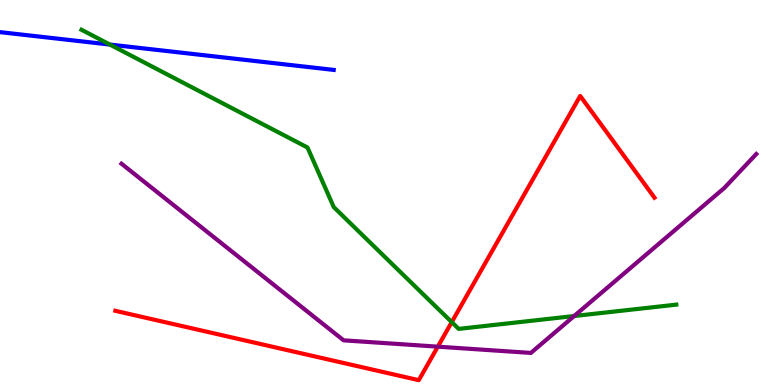[{'lines': ['blue', 'red'], 'intersections': []}, {'lines': ['green', 'red'], 'intersections': [{'x': 5.83, 'y': 1.63}]}, {'lines': ['purple', 'red'], 'intersections': [{'x': 5.65, 'y': 0.996}]}, {'lines': ['blue', 'green'], 'intersections': [{'x': 1.42, 'y': 8.84}]}, {'lines': ['blue', 'purple'], 'intersections': []}, {'lines': ['green', 'purple'], 'intersections': [{'x': 7.41, 'y': 1.79}]}]